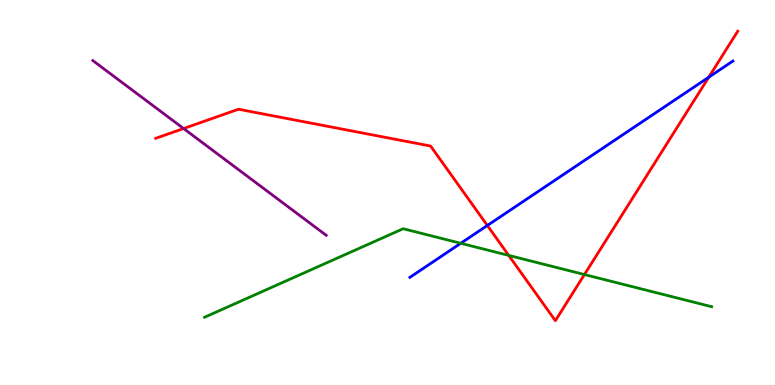[{'lines': ['blue', 'red'], 'intersections': [{'x': 6.29, 'y': 4.14}, {'x': 9.15, 'y': 7.99}]}, {'lines': ['green', 'red'], 'intersections': [{'x': 6.56, 'y': 3.37}, {'x': 7.54, 'y': 2.87}]}, {'lines': ['purple', 'red'], 'intersections': [{'x': 2.37, 'y': 6.66}]}, {'lines': ['blue', 'green'], 'intersections': [{'x': 5.95, 'y': 3.68}]}, {'lines': ['blue', 'purple'], 'intersections': []}, {'lines': ['green', 'purple'], 'intersections': []}]